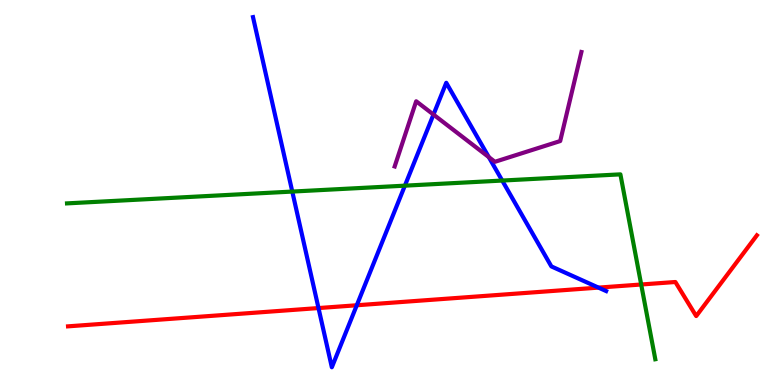[{'lines': ['blue', 'red'], 'intersections': [{'x': 4.11, 'y': 2.0}, {'x': 4.6, 'y': 2.07}, {'x': 7.72, 'y': 2.53}]}, {'lines': ['green', 'red'], 'intersections': [{'x': 8.27, 'y': 2.61}]}, {'lines': ['purple', 'red'], 'intersections': []}, {'lines': ['blue', 'green'], 'intersections': [{'x': 3.77, 'y': 5.02}, {'x': 5.22, 'y': 5.18}, {'x': 6.48, 'y': 5.31}]}, {'lines': ['blue', 'purple'], 'intersections': [{'x': 5.59, 'y': 7.02}, {'x': 6.31, 'y': 5.92}]}, {'lines': ['green', 'purple'], 'intersections': []}]